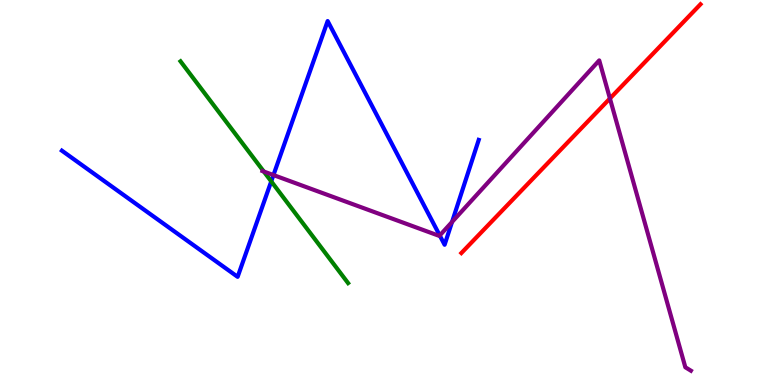[{'lines': ['blue', 'red'], 'intersections': []}, {'lines': ['green', 'red'], 'intersections': []}, {'lines': ['purple', 'red'], 'intersections': [{'x': 7.87, 'y': 7.44}]}, {'lines': ['blue', 'green'], 'intersections': [{'x': 3.5, 'y': 5.29}]}, {'lines': ['blue', 'purple'], 'intersections': [{'x': 3.53, 'y': 5.45}, {'x': 5.67, 'y': 3.88}, {'x': 5.83, 'y': 4.23}]}, {'lines': ['green', 'purple'], 'intersections': [{'x': 3.4, 'y': 5.55}]}]